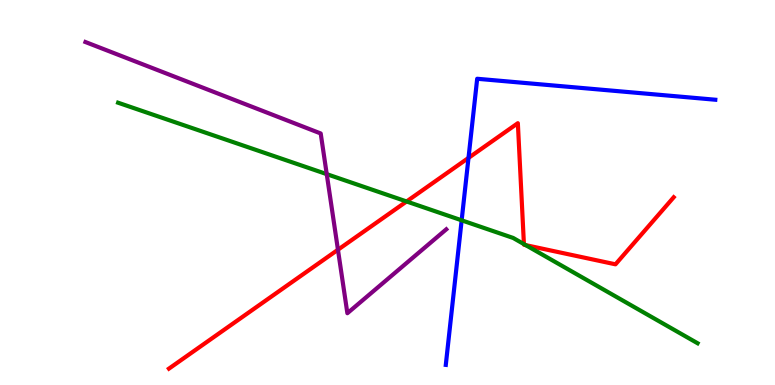[{'lines': ['blue', 'red'], 'intersections': [{'x': 6.05, 'y': 5.9}]}, {'lines': ['green', 'red'], 'intersections': [{'x': 5.25, 'y': 4.77}, {'x': 6.76, 'y': 3.66}, {'x': 6.78, 'y': 3.63}]}, {'lines': ['purple', 'red'], 'intersections': [{'x': 4.36, 'y': 3.51}]}, {'lines': ['blue', 'green'], 'intersections': [{'x': 5.96, 'y': 4.28}]}, {'lines': ['blue', 'purple'], 'intersections': []}, {'lines': ['green', 'purple'], 'intersections': [{'x': 4.22, 'y': 5.48}]}]